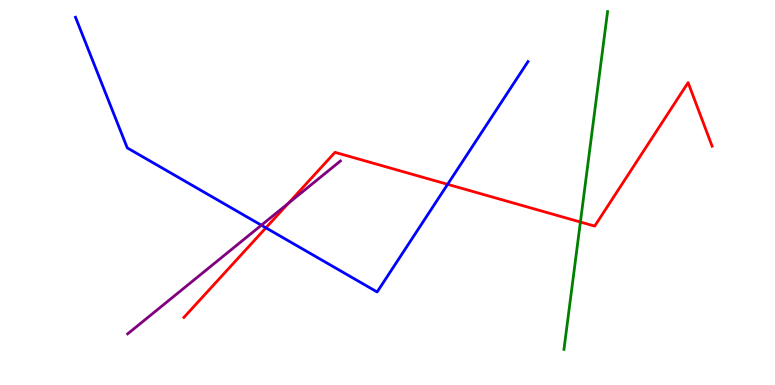[{'lines': ['blue', 'red'], 'intersections': [{'x': 3.43, 'y': 4.08}, {'x': 5.78, 'y': 5.21}]}, {'lines': ['green', 'red'], 'intersections': [{'x': 7.49, 'y': 4.23}]}, {'lines': ['purple', 'red'], 'intersections': [{'x': 3.72, 'y': 4.72}]}, {'lines': ['blue', 'green'], 'intersections': []}, {'lines': ['blue', 'purple'], 'intersections': [{'x': 3.37, 'y': 4.15}]}, {'lines': ['green', 'purple'], 'intersections': []}]